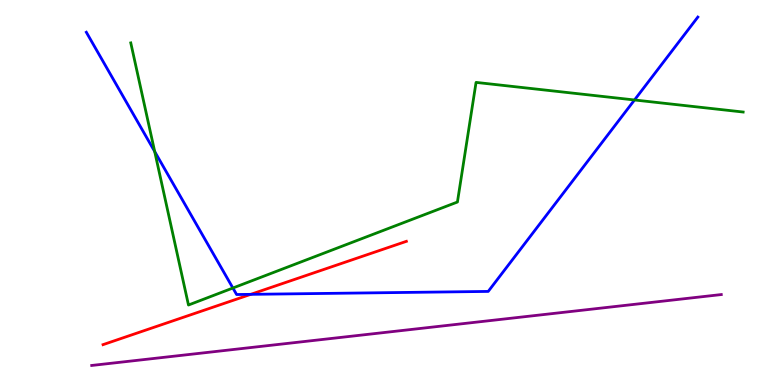[{'lines': ['blue', 'red'], 'intersections': [{'x': 3.24, 'y': 2.35}]}, {'lines': ['green', 'red'], 'intersections': []}, {'lines': ['purple', 'red'], 'intersections': []}, {'lines': ['blue', 'green'], 'intersections': [{'x': 2.0, 'y': 6.06}, {'x': 3.01, 'y': 2.52}, {'x': 8.19, 'y': 7.4}]}, {'lines': ['blue', 'purple'], 'intersections': []}, {'lines': ['green', 'purple'], 'intersections': []}]